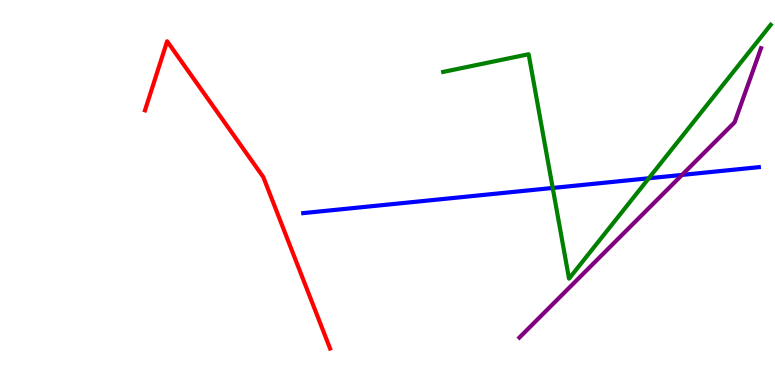[{'lines': ['blue', 'red'], 'intersections': []}, {'lines': ['green', 'red'], 'intersections': []}, {'lines': ['purple', 'red'], 'intersections': []}, {'lines': ['blue', 'green'], 'intersections': [{'x': 7.13, 'y': 5.12}, {'x': 8.37, 'y': 5.37}]}, {'lines': ['blue', 'purple'], 'intersections': [{'x': 8.8, 'y': 5.46}]}, {'lines': ['green', 'purple'], 'intersections': []}]